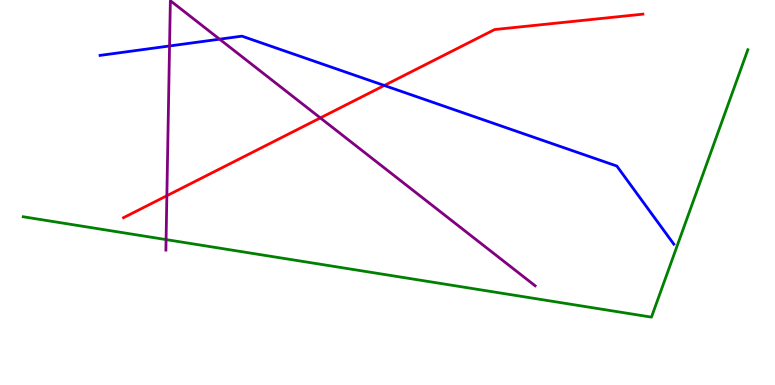[{'lines': ['blue', 'red'], 'intersections': [{'x': 4.96, 'y': 7.78}]}, {'lines': ['green', 'red'], 'intersections': []}, {'lines': ['purple', 'red'], 'intersections': [{'x': 2.15, 'y': 4.92}, {'x': 4.13, 'y': 6.94}]}, {'lines': ['blue', 'green'], 'intersections': []}, {'lines': ['blue', 'purple'], 'intersections': [{'x': 2.19, 'y': 8.81}, {'x': 2.83, 'y': 8.98}]}, {'lines': ['green', 'purple'], 'intersections': [{'x': 2.14, 'y': 3.78}]}]